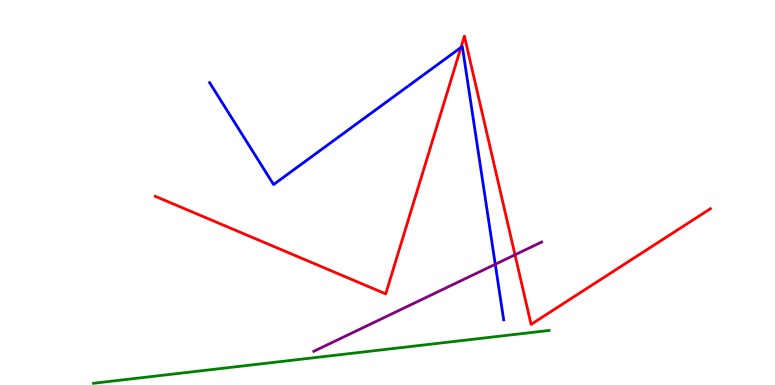[{'lines': ['blue', 'red'], 'intersections': [{'x': 5.95, 'y': 8.77}]}, {'lines': ['green', 'red'], 'intersections': []}, {'lines': ['purple', 'red'], 'intersections': [{'x': 6.65, 'y': 3.38}]}, {'lines': ['blue', 'green'], 'intersections': []}, {'lines': ['blue', 'purple'], 'intersections': [{'x': 6.39, 'y': 3.14}]}, {'lines': ['green', 'purple'], 'intersections': []}]